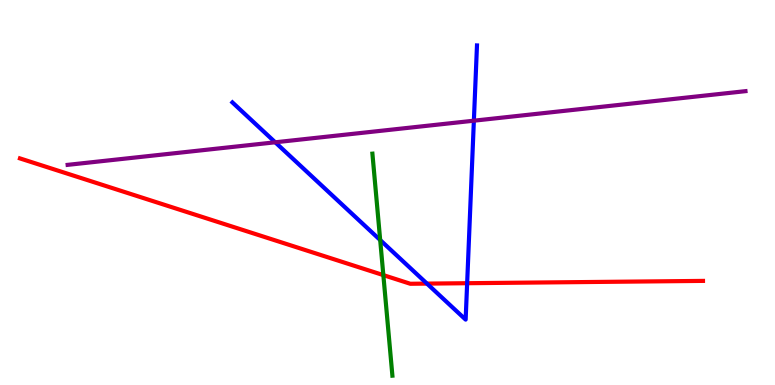[{'lines': ['blue', 'red'], 'intersections': [{'x': 5.51, 'y': 2.63}, {'x': 6.03, 'y': 2.64}]}, {'lines': ['green', 'red'], 'intersections': [{'x': 4.95, 'y': 2.85}]}, {'lines': ['purple', 'red'], 'intersections': []}, {'lines': ['blue', 'green'], 'intersections': [{'x': 4.91, 'y': 3.77}]}, {'lines': ['blue', 'purple'], 'intersections': [{'x': 3.55, 'y': 6.3}, {'x': 6.11, 'y': 6.87}]}, {'lines': ['green', 'purple'], 'intersections': []}]